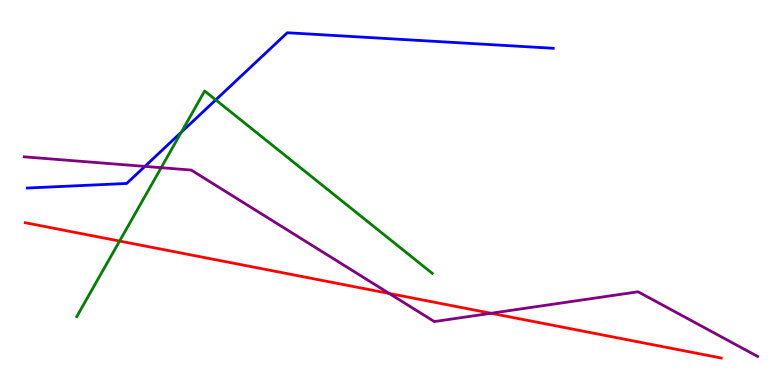[{'lines': ['blue', 'red'], 'intersections': []}, {'lines': ['green', 'red'], 'intersections': [{'x': 1.54, 'y': 3.74}]}, {'lines': ['purple', 'red'], 'intersections': [{'x': 5.02, 'y': 2.38}, {'x': 6.34, 'y': 1.86}]}, {'lines': ['blue', 'green'], 'intersections': [{'x': 2.34, 'y': 6.57}, {'x': 2.78, 'y': 7.41}]}, {'lines': ['blue', 'purple'], 'intersections': [{'x': 1.87, 'y': 5.68}]}, {'lines': ['green', 'purple'], 'intersections': [{'x': 2.08, 'y': 5.64}]}]